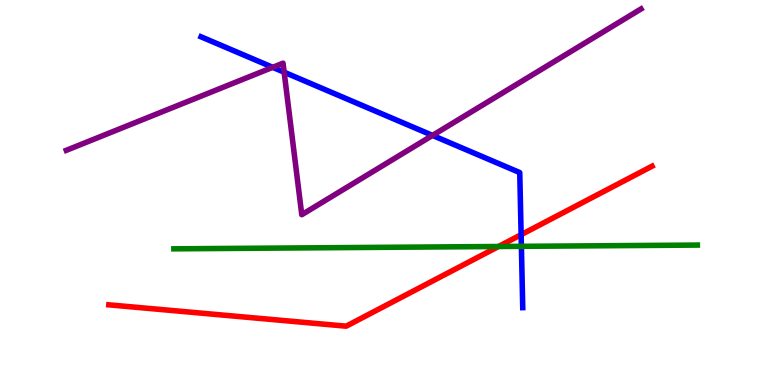[{'lines': ['blue', 'red'], 'intersections': [{'x': 6.72, 'y': 3.9}]}, {'lines': ['green', 'red'], 'intersections': [{'x': 6.43, 'y': 3.6}]}, {'lines': ['purple', 'red'], 'intersections': []}, {'lines': ['blue', 'green'], 'intersections': [{'x': 6.73, 'y': 3.6}]}, {'lines': ['blue', 'purple'], 'intersections': [{'x': 3.52, 'y': 8.25}, {'x': 3.67, 'y': 8.12}, {'x': 5.58, 'y': 6.48}]}, {'lines': ['green', 'purple'], 'intersections': []}]